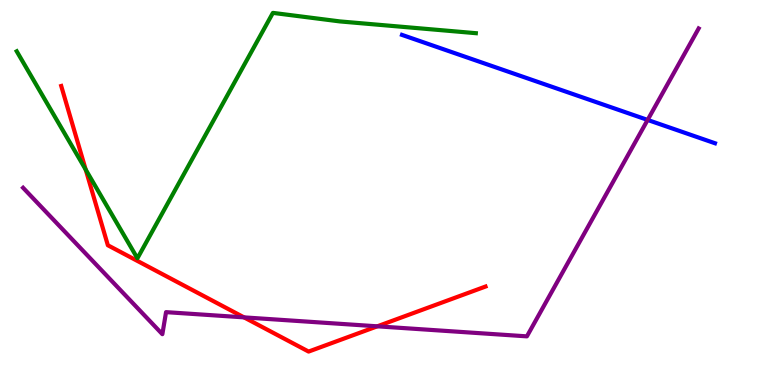[{'lines': ['blue', 'red'], 'intersections': []}, {'lines': ['green', 'red'], 'intersections': [{'x': 1.11, 'y': 5.59}]}, {'lines': ['purple', 'red'], 'intersections': [{'x': 3.15, 'y': 1.76}, {'x': 4.87, 'y': 1.52}]}, {'lines': ['blue', 'green'], 'intersections': []}, {'lines': ['blue', 'purple'], 'intersections': [{'x': 8.36, 'y': 6.89}]}, {'lines': ['green', 'purple'], 'intersections': []}]